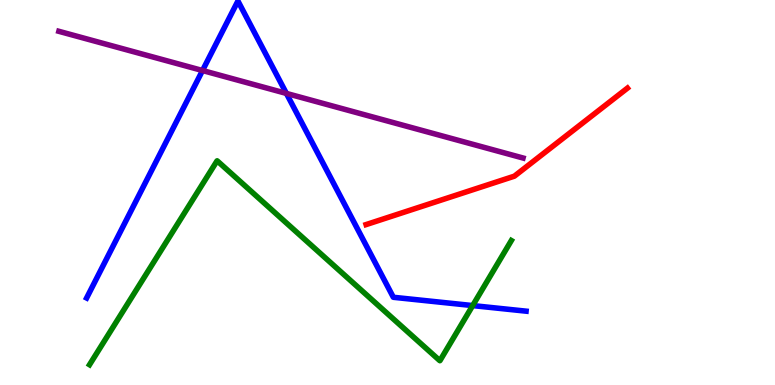[{'lines': ['blue', 'red'], 'intersections': []}, {'lines': ['green', 'red'], 'intersections': []}, {'lines': ['purple', 'red'], 'intersections': []}, {'lines': ['blue', 'green'], 'intersections': [{'x': 6.1, 'y': 2.06}]}, {'lines': ['blue', 'purple'], 'intersections': [{'x': 2.61, 'y': 8.17}, {'x': 3.7, 'y': 7.57}]}, {'lines': ['green', 'purple'], 'intersections': []}]